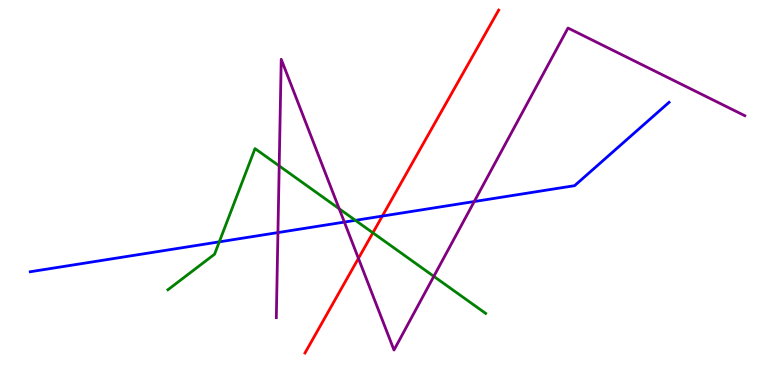[{'lines': ['blue', 'red'], 'intersections': [{'x': 4.93, 'y': 4.39}]}, {'lines': ['green', 'red'], 'intersections': [{'x': 4.81, 'y': 3.95}]}, {'lines': ['purple', 'red'], 'intersections': [{'x': 4.63, 'y': 3.29}]}, {'lines': ['blue', 'green'], 'intersections': [{'x': 2.83, 'y': 3.72}, {'x': 4.59, 'y': 4.28}]}, {'lines': ['blue', 'purple'], 'intersections': [{'x': 3.59, 'y': 3.96}, {'x': 4.44, 'y': 4.23}, {'x': 6.12, 'y': 4.77}]}, {'lines': ['green', 'purple'], 'intersections': [{'x': 3.6, 'y': 5.69}, {'x': 4.38, 'y': 4.58}, {'x': 5.6, 'y': 2.82}]}]